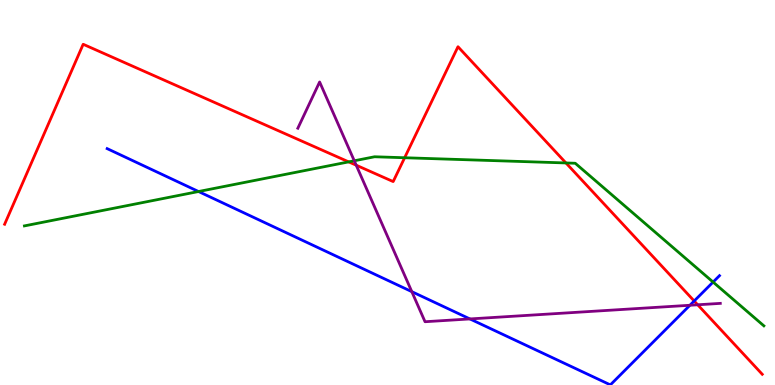[{'lines': ['blue', 'red'], 'intersections': [{'x': 8.96, 'y': 2.18}]}, {'lines': ['green', 'red'], 'intersections': [{'x': 4.5, 'y': 5.8}, {'x': 5.22, 'y': 5.9}, {'x': 7.3, 'y': 5.77}]}, {'lines': ['purple', 'red'], 'intersections': [{'x': 4.6, 'y': 5.71}, {'x': 9.0, 'y': 2.08}]}, {'lines': ['blue', 'green'], 'intersections': [{'x': 2.56, 'y': 5.03}, {'x': 9.2, 'y': 2.67}]}, {'lines': ['blue', 'purple'], 'intersections': [{'x': 5.31, 'y': 2.42}, {'x': 6.06, 'y': 1.72}, {'x': 8.9, 'y': 2.07}]}, {'lines': ['green', 'purple'], 'intersections': [{'x': 4.57, 'y': 5.82}]}]